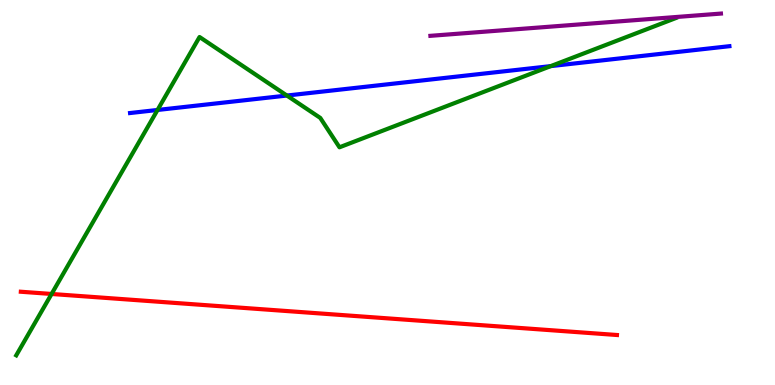[{'lines': ['blue', 'red'], 'intersections': []}, {'lines': ['green', 'red'], 'intersections': [{'x': 0.666, 'y': 2.36}]}, {'lines': ['purple', 'red'], 'intersections': []}, {'lines': ['blue', 'green'], 'intersections': [{'x': 2.03, 'y': 7.14}, {'x': 3.7, 'y': 7.52}, {'x': 7.11, 'y': 8.28}]}, {'lines': ['blue', 'purple'], 'intersections': []}, {'lines': ['green', 'purple'], 'intersections': []}]